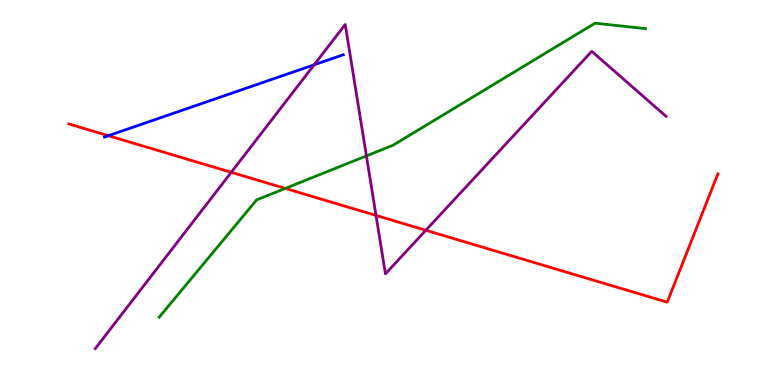[{'lines': ['blue', 'red'], 'intersections': [{'x': 1.4, 'y': 6.47}]}, {'lines': ['green', 'red'], 'intersections': [{'x': 3.68, 'y': 5.11}]}, {'lines': ['purple', 'red'], 'intersections': [{'x': 2.98, 'y': 5.52}, {'x': 4.85, 'y': 4.4}, {'x': 5.49, 'y': 4.02}]}, {'lines': ['blue', 'green'], 'intersections': []}, {'lines': ['blue', 'purple'], 'intersections': [{'x': 4.05, 'y': 8.32}]}, {'lines': ['green', 'purple'], 'intersections': [{'x': 4.73, 'y': 5.95}]}]